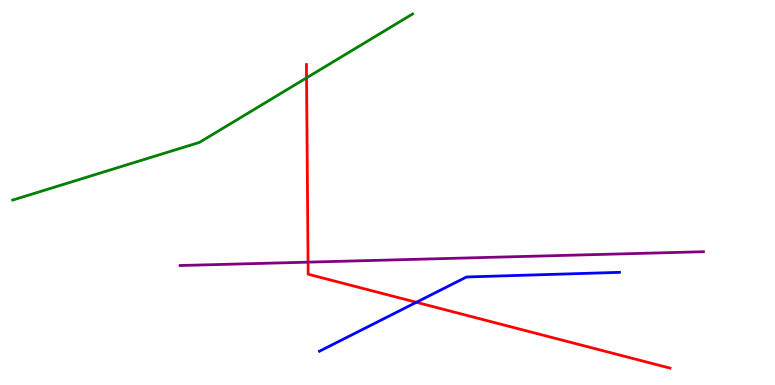[{'lines': ['blue', 'red'], 'intersections': [{'x': 5.37, 'y': 2.15}]}, {'lines': ['green', 'red'], 'intersections': [{'x': 3.96, 'y': 7.98}]}, {'lines': ['purple', 'red'], 'intersections': [{'x': 3.97, 'y': 3.19}]}, {'lines': ['blue', 'green'], 'intersections': []}, {'lines': ['blue', 'purple'], 'intersections': []}, {'lines': ['green', 'purple'], 'intersections': []}]